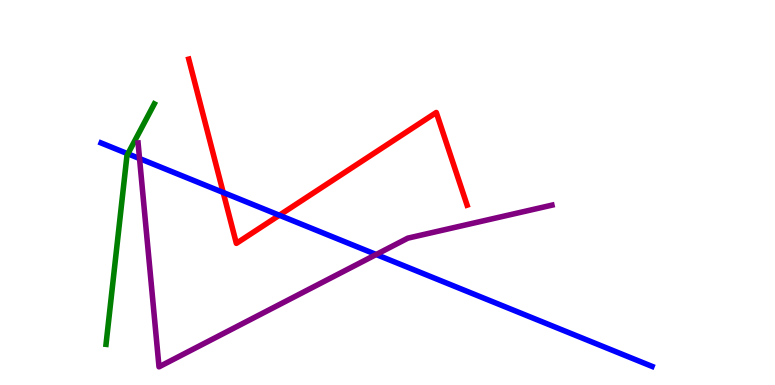[{'lines': ['blue', 'red'], 'intersections': [{'x': 2.88, 'y': 5.0}, {'x': 3.6, 'y': 4.41}]}, {'lines': ['green', 'red'], 'intersections': []}, {'lines': ['purple', 'red'], 'intersections': []}, {'lines': ['blue', 'green'], 'intersections': [{'x': 1.65, 'y': 6.0}]}, {'lines': ['blue', 'purple'], 'intersections': [{'x': 1.8, 'y': 5.88}, {'x': 4.85, 'y': 3.39}]}, {'lines': ['green', 'purple'], 'intersections': []}]